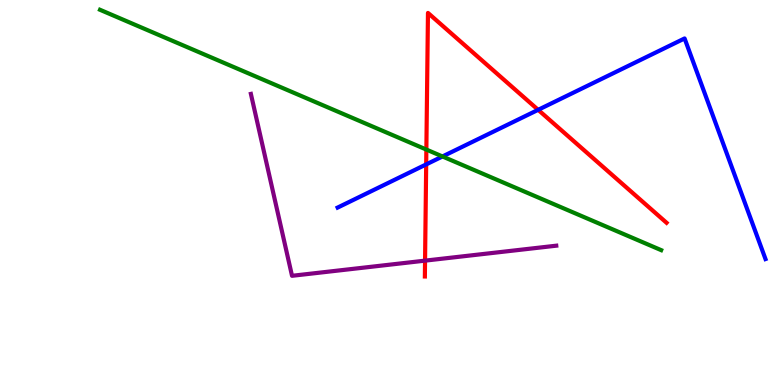[{'lines': ['blue', 'red'], 'intersections': [{'x': 5.5, 'y': 5.73}, {'x': 6.94, 'y': 7.15}]}, {'lines': ['green', 'red'], 'intersections': [{'x': 5.5, 'y': 6.12}]}, {'lines': ['purple', 'red'], 'intersections': [{'x': 5.48, 'y': 3.23}]}, {'lines': ['blue', 'green'], 'intersections': [{'x': 5.71, 'y': 5.94}]}, {'lines': ['blue', 'purple'], 'intersections': []}, {'lines': ['green', 'purple'], 'intersections': []}]